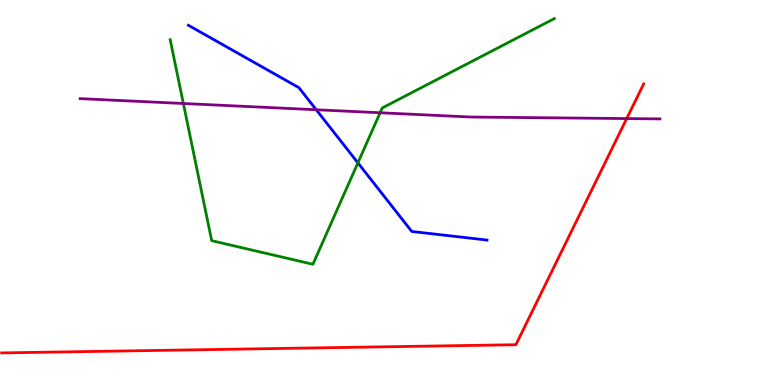[{'lines': ['blue', 'red'], 'intersections': []}, {'lines': ['green', 'red'], 'intersections': []}, {'lines': ['purple', 'red'], 'intersections': [{'x': 8.09, 'y': 6.92}]}, {'lines': ['blue', 'green'], 'intersections': [{'x': 4.62, 'y': 5.77}]}, {'lines': ['blue', 'purple'], 'intersections': [{'x': 4.08, 'y': 7.15}]}, {'lines': ['green', 'purple'], 'intersections': [{'x': 2.37, 'y': 7.31}, {'x': 4.9, 'y': 7.07}]}]